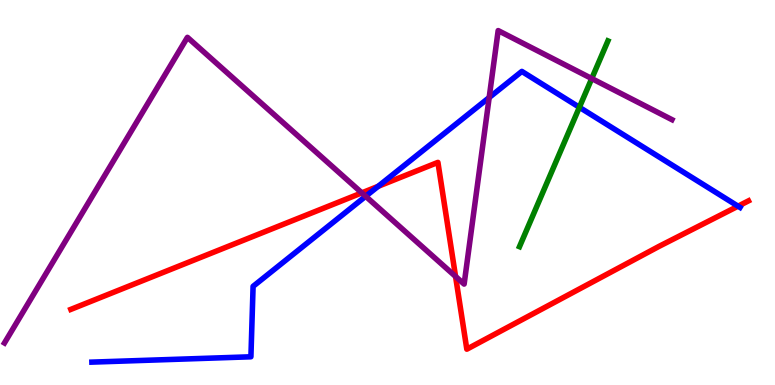[{'lines': ['blue', 'red'], 'intersections': [{'x': 4.88, 'y': 5.16}, {'x': 9.52, 'y': 4.64}]}, {'lines': ['green', 'red'], 'intersections': []}, {'lines': ['purple', 'red'], 'intersections': [{'x': 4.67, 'y': 4.99}, {'x': 5.88, 'y': 2.82}]}, {'lines': ['blue', 'green'], 'intersections': [{'x': 7.48, 'y': 7.21}]}, {'lines': ['blue', 'purple'], 'intersections': [{'x': 4.72, 'y': 4.9}, {'x': 6.31, 'y': 7.47}]}, {'lines': ['green', 'purple'], 'intersections': [{'x': 7.64, 'y': 7.96}]}]